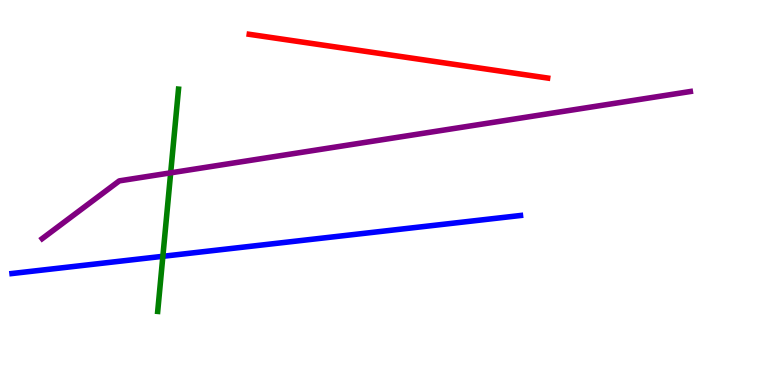[{'lines': ['blue', 'red'], 'intersections': []}, {'lines': ['green', 'red'], 'intersections': []}, {'lines': ['purple', 'red'], 'intersections': []}, {'lines': ['blue', 'green'], 'intersections': [{'x': 2.1, 'y': 3.34}]}, {'lines': ['blue', 'purple'], 'intersections': []}, {'lines': ['green', 'purple'], 'intersections': [{'x': 2.2, 'y': 5.51}]}]